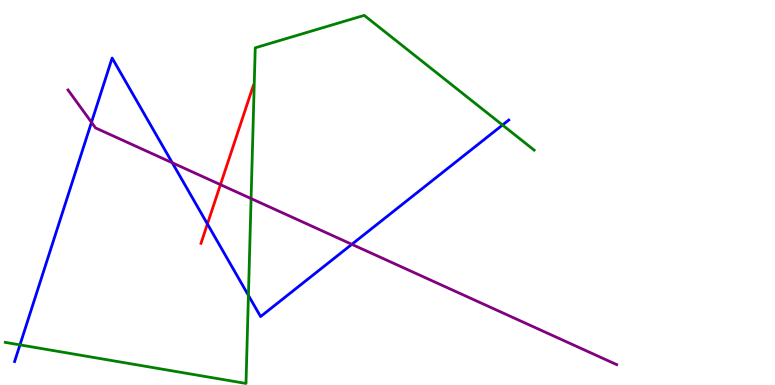[{'lines': ['blue', 'red'], 'intersections': [{'x': 2.68, 'y': 4.18}]}, {'lines': ['green', 'red'], 'intersections': []}, {'lines': ['purple', 'red'], 'intersections': [{'x': 2.84, 'y': 5.2}]}, {'lines': ['blue', 'green'], 'intersections': [{'x': 0.257, 'y': 1.04}, {'x': 3.21, 'y': 2.33}, {'x': 6.48, 'y': 6.75}]}, {'lines': ['blue', 'purple'], 'intersections': [{'x': 1.18, 'y': 6.82}, {'x': 2.22, 'y': 5.77}, {'x': 4.54, 'y': 3.65}]}, {'lines': ['green', 'purple'], 'intersections': [{'x': 3.24, 'y': 4.84}]}]